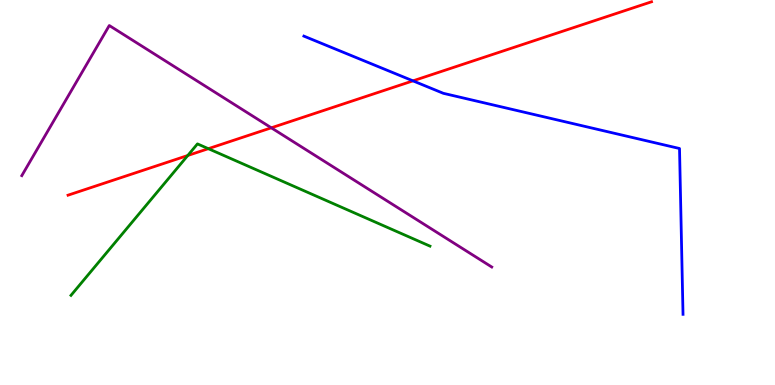[{'lines': ['blue', 'red'], 'intersections': [{'x': 5.33, 'y': 7.9}]}, {'lines': ['green', 'red'], 'intersections': [{'x': 2.42, 'y': 5.96}, {'x': 2.69, 'y': 6.14}]}, {'lines': ['purple', 'red'], 'intersections': [{'x': 3.5, 'y': 6.68}]}, {'lines': ['blue', 'green'], 'intersections': []}, {'lines': ['blue', 'purple'], 'intersections': []}, {'lines': ['green', 'purple'], 'intersections': []}]